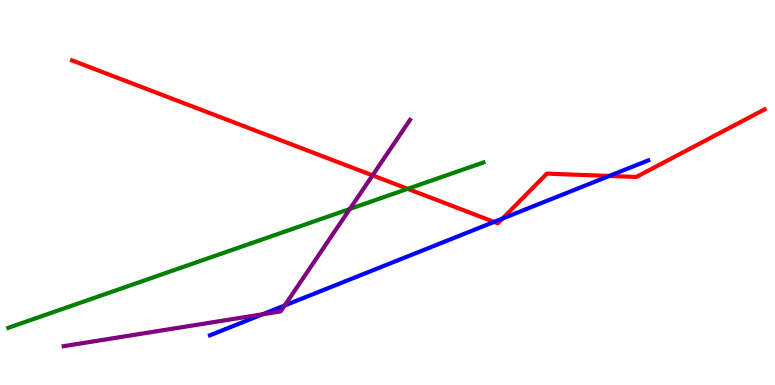[{'lines': ['blue', 'red'], 'intersections': [{'x': 6.38, 'y': 4.24}, {'x': 6.48, 'y': 4.32}, {'x': 7.86, 'y': 5.43}]}, {'lines': ['green', 'red'], 'intersections': [{'x': 5.26, 'y': 5.1}]}, {'lines': ['purple', 'red'], 'intersections': [{'x': 4.81, 'y': 5.44}]}, {'lines': ['blue', 'green'], 'intersections': []}, {'lines': ['blue', 'purple'], 'intersections': [{'x': 3.39, 'y': 1.84}, {'x': 3.67, 'y': 2.07}]}, {'lines': ['green', 'purple'], 'intersections': [{'x': 4.51, 'y': 4.57}]}]